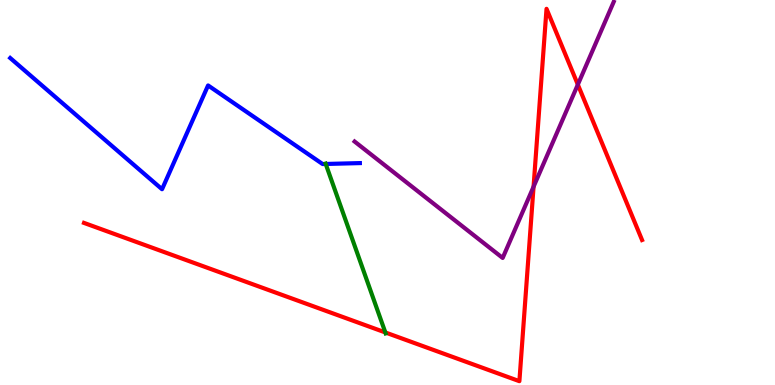[{'lines': ['blue', 'red'], 'intersections': []}, {'lines': ['green', 'red'], 'intersections': [{'x': 4.97, 'y': 1.36}]}, {'lines': ['purple', 'red'], 'intersections': [{'x': 6.88, 'y': 5.15}, {'x': 7.46, 'y': 7.8}]}, {'lines': ['blue', 'green'], 'intersections': [{'x': 4.2, 'y': 5.74}]}, {'lines': ['blue', 'purple'], 'intersections': []}, {'lines': ['green', 'purple'], 'intersections': []}]